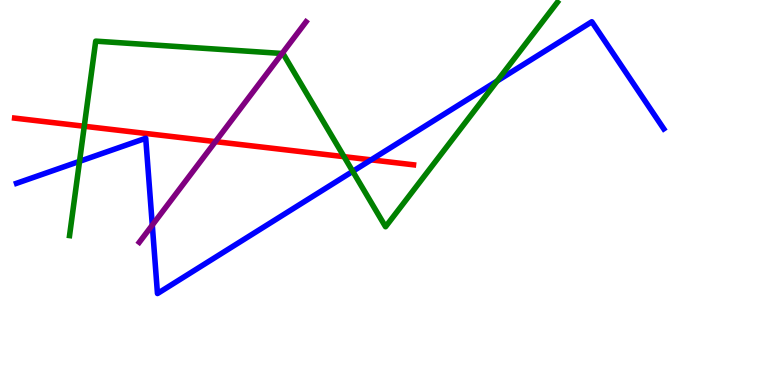[{'lines': ['blue', 'red'], 'intersections': [{'x': 4.79, 'y': 5.85}]}, {'lines': ['green', 'red'], 'intersections': [{'x': 1.09, 'y': 6.72}, {'x': 4.44, 'y': 5.93}]}, {'lines': ['purple', 'red'], 'intersections': [{'x': 2.78, 'y': 6.32}]}, {'lines': ['blue', 'green'], 'intersections': [{'x': 1.03, 'y': 5.81}, {'x': 4.55, 'y': 5.55}, {'x': 6.41, 'y': 7.9}]}, {'lines': ['blue', 'purple'], 'intersections': [{'x': 1.97, 'y': 4.15}]}, {'lines': ['green', 'purple'], 'intersections': [{'x': 3.64, 'y': 8.61}]}]